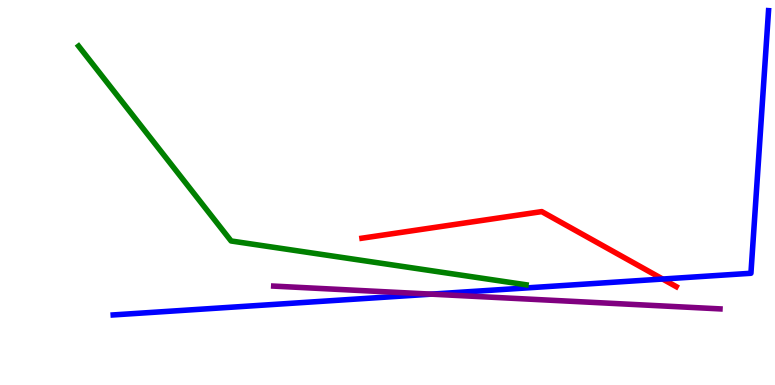[{'lines': ['blue', 'red'], 'intersections': [{'x': 8.55, 'y': 2.75}]}, {'lines': ['green', 'red'], 'intersections': []}, {'lines': ['purple', 'red'], 'intersections': []}, {'lines': ['blue', 'green'], 'intersections': []}, {'lines': ['blue', 'purple'], 'intersections': [{'x': 5.57, 'y': 2.36}]}, {'lines': ['green', 'purple'], 'intersections': []}]